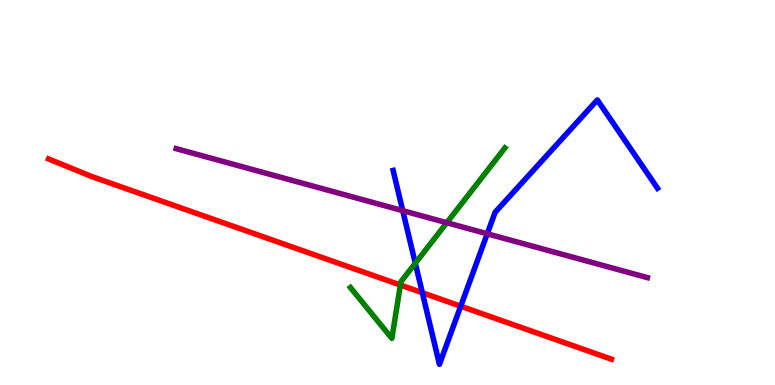[{'lines': ['blue', 'red'], 'intersections': [{'x': 5.45, 'y': 2.4}, {'x': 5.94, 'y': 2.05}]}, {'lines': ['green', 'red'], 'intersections': [{'x': 5.17, 'y': 2.6}]}, {'lines': ['purple', 'red'], 'intersections': []}, {'lines': ['blue', 'green'], 'intersections': [{'x': 5.36, 'y': 3.16}]}, {'lines': ['blue', 'purple'], 'intersections': [{'x': 5.2, 'y': 4.53}, {'x': 6.29, 'y': 3.93}]}, {'lines': ['green', 'purple'], 'intersections': [{'x': 5.77, 'y': 4.22}]}]